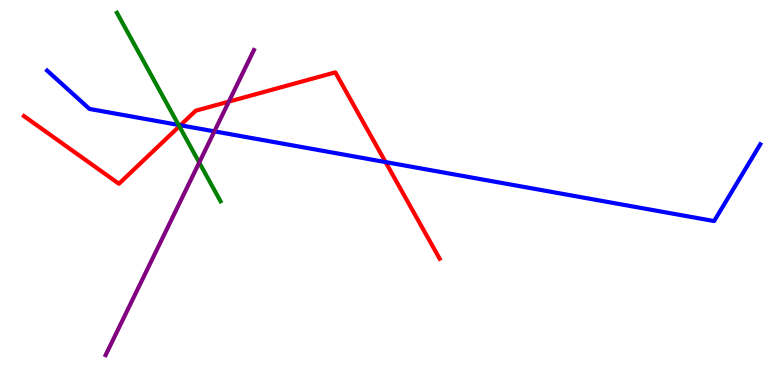[{'lines': ['blue', 'red'], 'intersections': [{'x': 2.33, 'y': 6.75}, {'x': 4.97, 'y': 5.79}]}, {'lines': ['green', 'red'], 'intersections': [{'x': 2.31, 'y': 6.72}]}, {'lines': ['purple', 'red'], 'intersections': [{'x': 2.95, 'y': 7.36}]}, {'lines': ['blue', 'green'], 'intersections': [{'x': 2.3, 'y': 6.76}]}, {'lines': ['blue', 'purple'], 'intersections': [{'x': 2.77, 'y': 6.59}]}, {'lines': ['green', 'purple'], 'intersections': [{'x': 2.57, 'y': 5.78}]}]